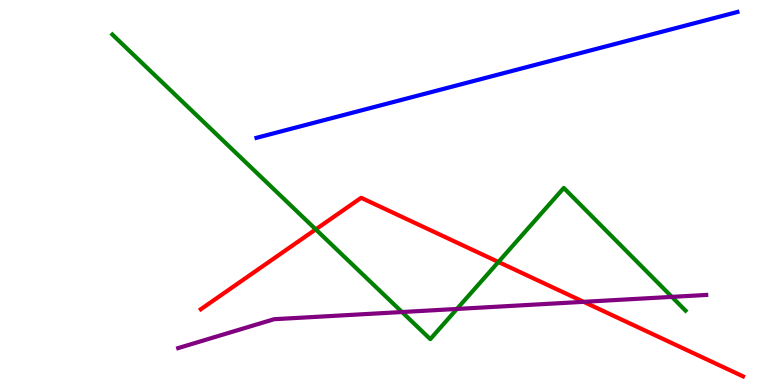[{'lines': ['blue', 'red'], 'intersections': []}, {'lines': ['green', 'red'], 'intersections': [{'x': 4.07, 'y': 4.04}, {'x': 6.43, 'y': 3.2}]}, {'lines': ['purple', 'red'], 'intersections': [{'x': 7.53, 'y': 2.16}]}, {'lines': ['blue', 'green'], 'intersections': []}, {'lines': ['blue', 'purple'], 'intersections': []}, {'lines': ['green', 'purple'], 'intersections': [{'x': 5.19, 'y': 1.9}, {'x': 5.9, 'y': 1.98}, {'x': 8.67, 'y': 2.29}]}]